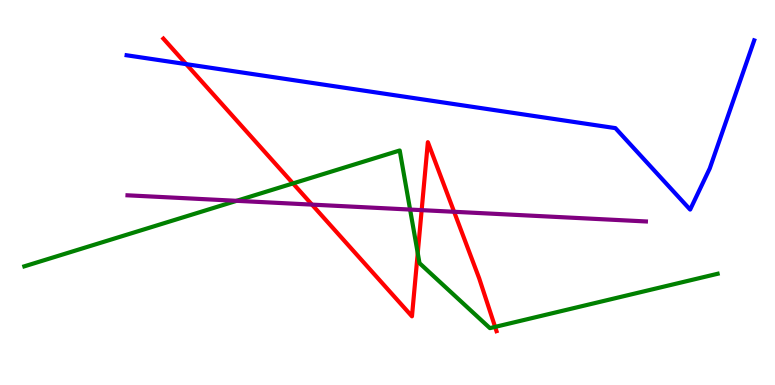[{'lines': ['blue', 'red'], 'intersections': [{'x': 2.4, 'y': 8.33}]}, {'lines': ['green', 'red'], 'intersections': [{'x': 3.78, 'y': 5.24}, {'x': 5.39, 'y': 3.43}, {'x': 6.39, 'y': 1.51}]}, {'lines': ['purple', 'red'], 'intersections': [{'x': 4.03, 'y': 4.69}, {'x': 5.44, 'y': 4.54}, {'x': 5.86, 'y': 4.5}]}, {'lines': ['blue', 'green'], 'intersections': []}, {'lines': ['blue', 'purple'], 'intersections': []}, {'lines': ['green', 'purple'], 'intersections': [{'x': 3.05, 'y': 4.78}, {'x': 5.29, 'y': 4.56}]}]